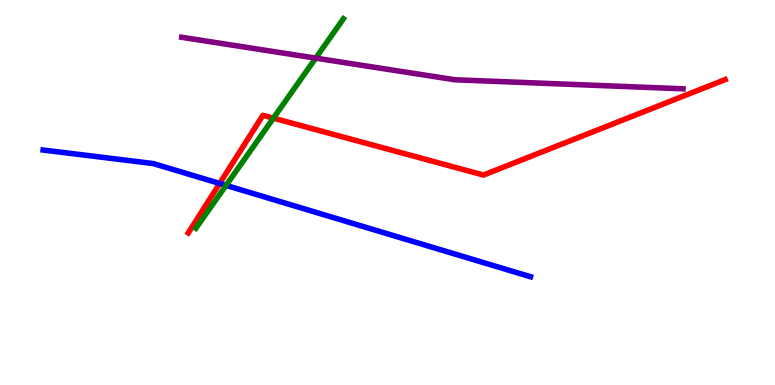[{'lines': ['blue', 'red'], 'intersections': [{'x': 2.83, 'y': 5.23}]}, {'lines': ['green', 'red'], 'intersections': [{'x': 3.53, 'y': 6.93}]}, {'lines': ['purple', 'red'], 'intersections': []}, {'lines': ['blue', 'green'], 'intersections': [{'x': 2.92, 'y': 5.18}]}, {'lines': ['blue', 'purple'], 'intersections': []}, {'lines': ['green', 'purple'], 'intersections': [{'x': 4.07, 'y': 8.49}]}]